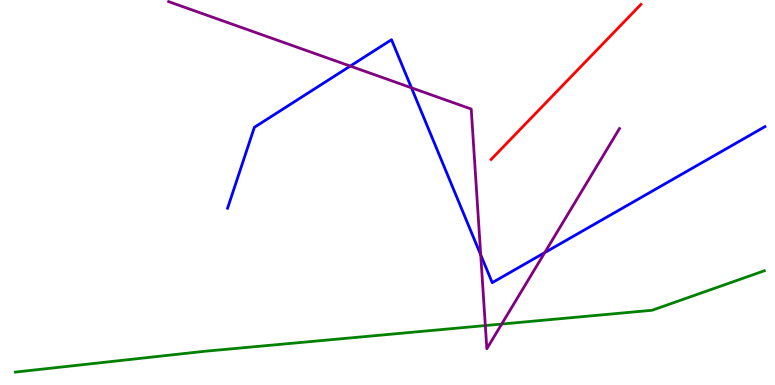[{'lines': ['blue', 'red'], 'intersections': []}, {'lines': ['green', 'red'], 'intersections': []}, {'lines': ['purple', 'red'], 'intersections': []}, {'lines': ['blue', 'green'], 'intersections': []}, {'lines': ['blue', 'purple'], 'intersections': [{'x': 4.52, 'y': 8.28}, {'x': 5.31, 'y': 7.72}, {'x': 6.2, 'y': 3.38}, {'x': 7.03, 'y': 3.44}]}, {'lines': ['green', 'purple'], 'intersections': [{'x': 6.26, 'y': 1.54}, {'x': 6.47, 'y': 1.58}]}]